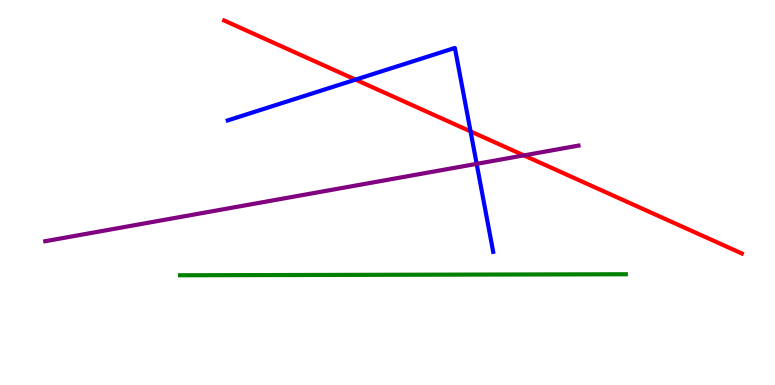[{'lines': ['blue', 'red'], 'intersections': [{'x': 4.59, 'y': 7.93}, {'x': 6.07, 'y': 6.59}]}, {'lines': ['green', 'red'], 'intersections': []}, {'lines': ['purple', 'red'], 'intersections': [{'x': 6.76, 'y': 5.96}]}, {'lines': ['blue', 'green'], 'intersections': []}, {'lines': ['blue', 'purple'], 'intersections': [{'x': 6.15, 'y': 5.74}]}, {'lines': ['green', 'purple'], 'intersections': []}]